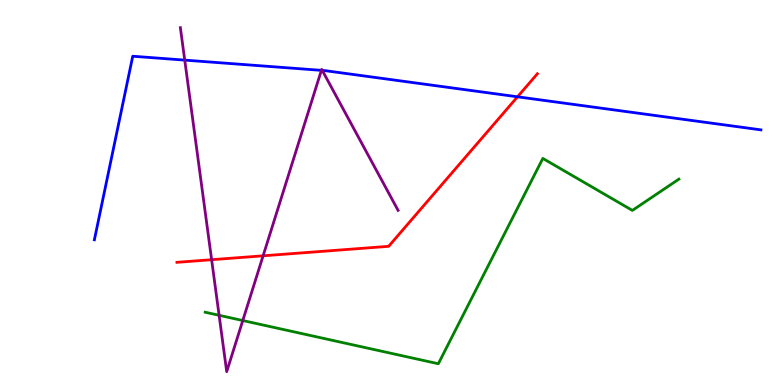[{'lines': ['blue', 'red'], 'intersections': [{'x': 6.68, 'y': 7.49}]}, {'lines': ['green', 'red'], 'intersections': []}, {'lines': ['purple', 'red'], 'intersections': [{'x': 2.73, 'y': 3.25}, {'x': 3.4, 'y': 3.36}]}, {'lines': ['blue', 'green'], 'intersections': []}, {'lines': ['blue', 'purple'], 'intersections': [{'x': 2.38, 'y': 8.44}, {'x': 4.15, 'y': 8.17}, {'x': 4.16, 'y': 8.17}]}, {'lines': ['green', 'purple'], 'intersections': [{'x': 2.83, 'y': 1.81}, {'x': 3.13, 'y': 1.67}]}]